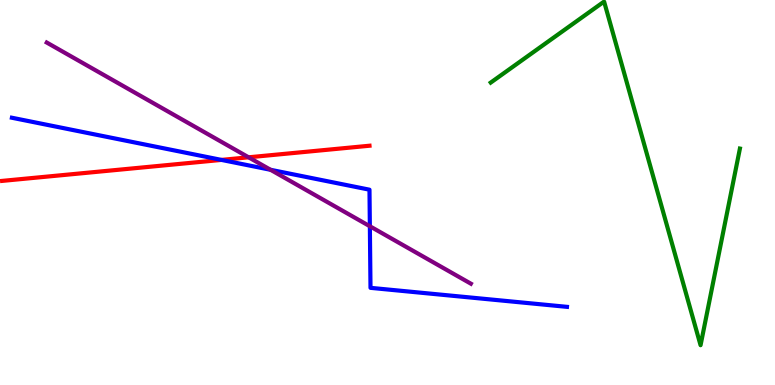[{'lines': ['blue', 'red'], 'intersections': [{'x': 2.86, 'y': 5.85}]}, {'lines': ['green', 'red'], 'intersections': []}, {'lines': ['purple', 'red'], 'intersections': [{'x': 3.21, 'y': 5.91}]}, {'lines': ['blue', 'green'], 'intersections': []}, {'lines': ['blue', 'purple'], 'intersections': [{'x': 3.49, 'y': 5.59}, {'x': 4.77, 'y': 4.12}]}, {'lines': ['green', 'purple'], 'intersections': []}]